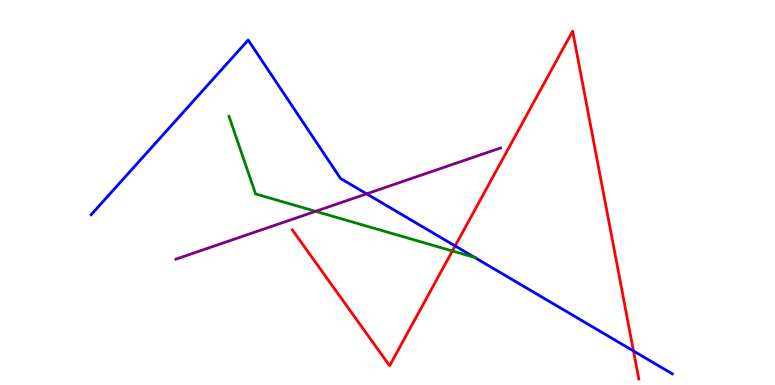[{'lines': ['blue', 'red'], 'intersections': [{'x': 5.87, 'y': 3.61}, {'x': 8.17, 'y': 0.884}]}, {'lines': ['green', 'red'], 'intersections': [{'x': 5.84, 'y': 3.48}]}, {'lines': ['purple', 'red'], 'intersections': []}, {'lines': ['blue', 'green'], 'intersections': [{'x': 6.12, 'y': 3.31}]}, {'lines': ['blue', 'purple'], 'intersections': [{'x': 4.73, 'y': 4.97}]}, {'lines': ['green', 'purple'], 'intersections': [{'x': 4.07, 'y': 4.51}]}]